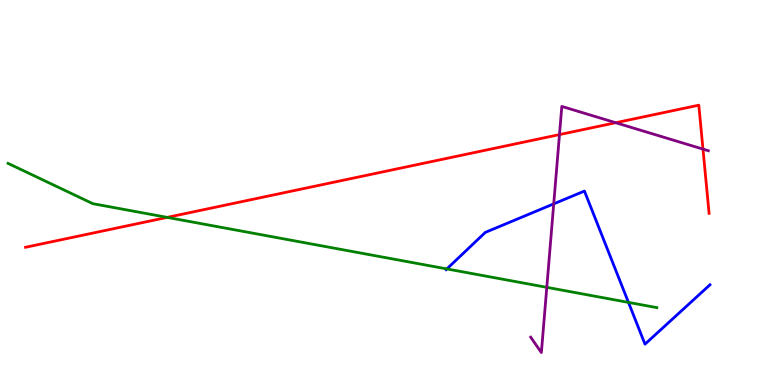[{'lines': ['blue', 'red'], 'intersections': []}, {'lines': ['green', 'red'], 'intersections': [{'x': 2.16, 'y': 4.35}]}, {'lines': ['purple', 'red'], 'intersections': [{'x': 7.22, 'y': 6.5}, {'x': 7.94, 'y': 6.81}, {'x': 9.07, 'y': 6.13}]}, {'lines': ['blue', 'green'], 'intersections': [{'x': 5.77, 'y': 3.02}, {'x': 8.11, 'y': 2.15}]}, {'lines': ['blue', 'purple'], 'intersections': [{'x': 7.14, 'y': 4.7}]}, {'lines': ['green', 'purple'], 'intersections': [{'x': 7.06, 'y': 2.54}]}]